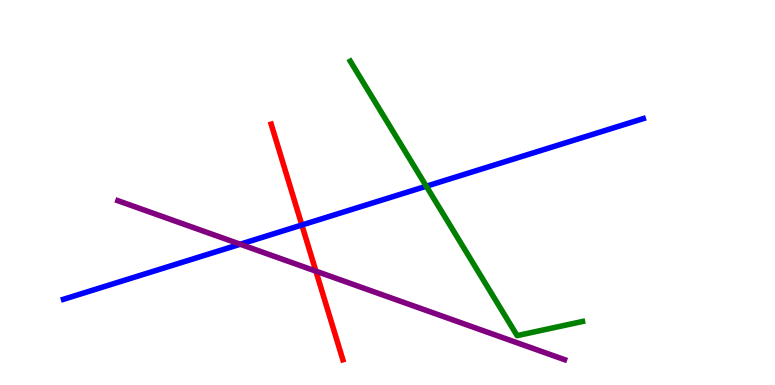[{'lines': ['blue', 'red'], 'intersections': [{'x': 3.9, 'y': 4.16}]}, {'lines': ['green', 'red'], 'intersections': []}, {'lines': ['purple', 'red'], 'intersections': [{'x': 4.08, 'y': 2.96}]}, {'lines': ['blue', 'green'], 'intersections': [{'x': 5.5, 'y': 5.16}]}, {'lines': ['blue', 'purple'], 'intersections': [{'x': 3.1, 'y': 3.66}]}, {'lines': ['green', 'purple'], 'intersections': []}]